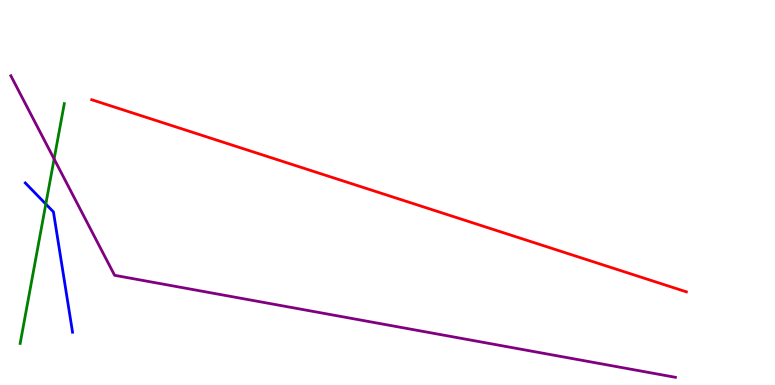[{'lines': ['blue', 'red'], 'intersections': []}, {'lines': ['green', 'red'], 'intersections': []}, {'lines': ['purple', 'red'], 'intersections': []}, {'lines': ['blue', 'green'], 'intersections': [{'x': 0.591, 'y': 4.7}]}, {'lines': ['blue', 'purple'], 'intersections': []}, {'lines': ['green', 'purple'], 'intersections': [{'x': 0.698, 'y': 5.87}]}]